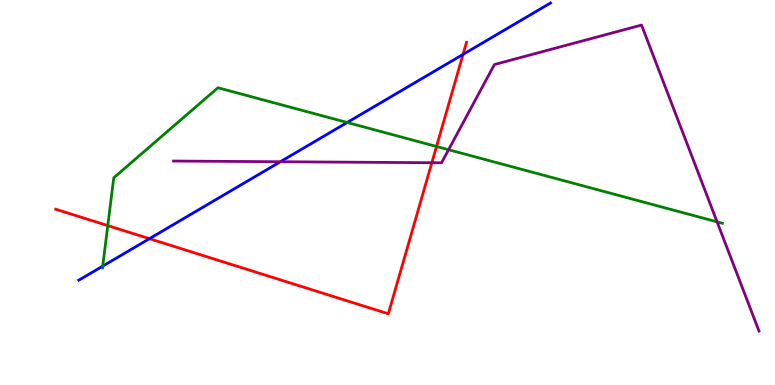[{'lines': ['blue', 'red'], 'intersections': [{'x': 1.93, 'y': 3.8}, {'x': 5.97, 'y': 8.59}]}, {'lines': ['green', 'red'], 'intersections': [{'x': 1.39, 'y': 4.14}, {'x': 5.63, 'y': 6.2}]}, {'lines': ['purple', 'red'], 'intersections': [{'x': 5.57, 'y': 5.77}]}, {'lines': ['blue', 'green'], 'intersections': [{'x': 1.33, 'y': 3.09}, {'x': 4.48, 'y': 6.82}]}, {'lines': ['blue', 'purple'], 'intersections': [{'x': 3.62, 'y': 5.8}]}, {'lines': ['green', 'purple'], 'intersections': [{'x': 5.79, 'y': 6.11}, {'x': 9.25, 'y': 4.24}]}]